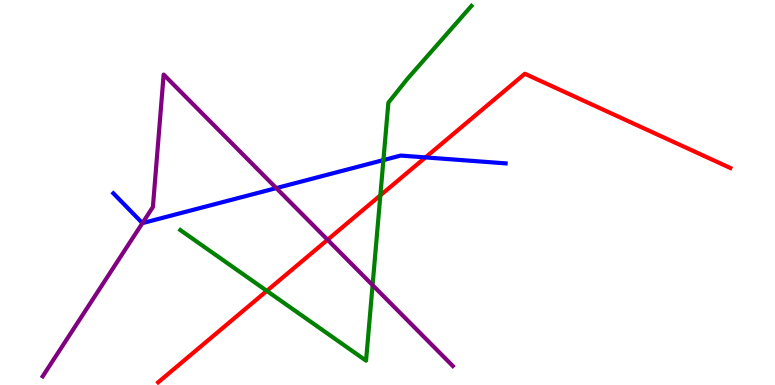[{'lines': ['blue', 'red'], 'intersections': [{'x': 5.49, 'y': 5.91}]}, {'lines': ['green', 'red'], 'intersections': [{'x': 3.44, 'y': 2.44}, {'x': 4.91, 'y': 4.93}]}, {'lines': ['purple', 'red'], 'intersections': [{'x': 4.23, 'y': 3.77}]}, {'lines': ['blue', 'green'], 'intersections': [{'x': 4.95, 'y': 5.84}]}, {'lines': ['blue', 'purple'], 'intersections': [{'x': 1.84, 'y': 4.21}, {'x': 3.57, 'y': 5.11}]}, {'lines': ['green', 'purple'], 'intersections': [{'x': 4.81, 'y': 2.59}]}]